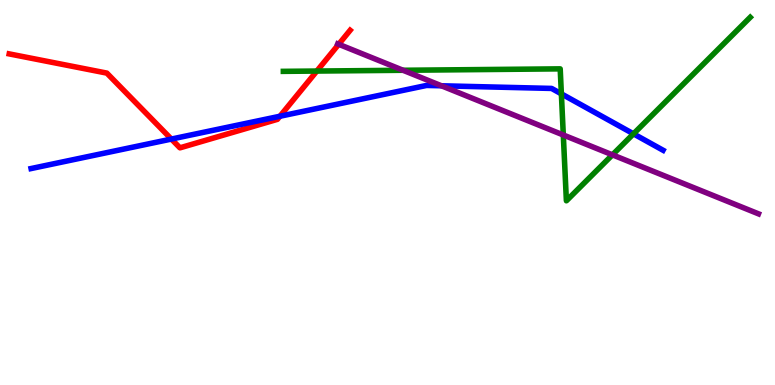[{'lines': ['blue', 'red'], 'intersections': [{'x': 2.21, 'y': 6.39}, {'x': 3.61, 'y': 6.98}]}, {'lines': ['green', 'red'], 'intersections': [{'x': 4.09, 'y': 8.15}]}, {'lines': ['purple', 'red'], 'intersections': [{'x': 4.37, 'y': 8.85}]}, {'lines': ['blue', 'green'], 'intersections': [{'x': 7.24, 'y': 7.56}, {'x': 8.17, 'y': 6.52}]}, {'lines': ['blue', 'purple'], 'intersections': [{'x': 5.7, 'y': 7.77}]}, {'lines': ['green', 'purple'], 'intersections': [{'x': 5.2, 'y': 8.17}, {'x': 7.27, 'y': 6.49}, {'x': 7.9, 'y': 5.98}]}]